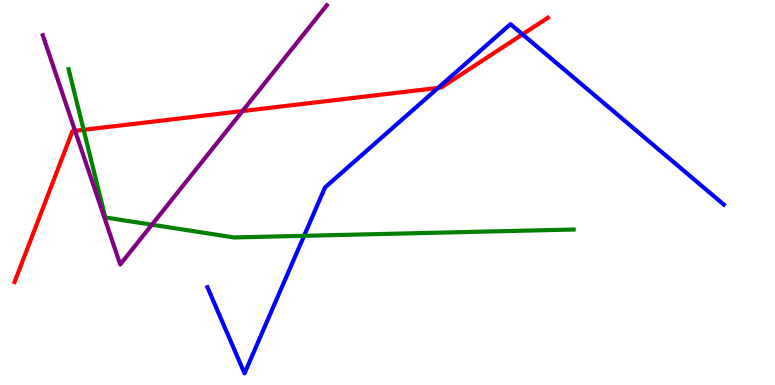[{'lines': ['blue', 'red'], 'intersections': [{'x': 5.65, 'y': 7.72}, {'x': 6.74, 'y': 9.11}]}, {'lines': ['green', 'red'], 'intersections': [{'x': 1.08, 'y': 6.63}]}, {'lines': ['purple', 'red'], 'intersections': [{'x': 0.969, 'y': 6.6}, {'x': 3.13, 'y': 7.12}]}, {'lines': ['blue', 'green'], 'intersections': [{'x': 3.92, 'y': 3.88}]}, {'lines': ['blue', 'purple'], 'intersections': []}, {'lines': ['green', 'purple'], 'intersections': [{'x': 1.96, 'y': 4.16}]}]